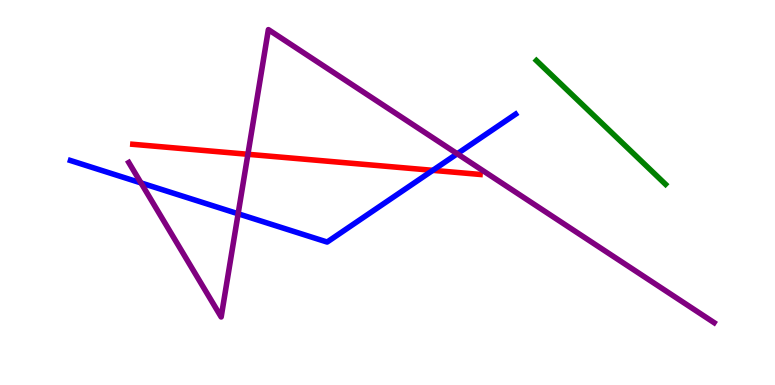[{'lines': ['blue', 'red'], 'intersections': [{'x': 5.58, 'y': 5.58}]}, {'lines': ['green', 'red'], 'intersections': []}, {'lines': ['purple', 'red'], 'intersections': [{'x': 3.2, 'y': 5.99}]}, {'lines': ['blue', 'green'], 'intersections': []}, {'lines': ['blue', 'purple'], 'intersections': [{'x': 1.82, 'y': 5.25}, {'x': 3.07, 'y': 4.45}, {'x': 5.9, 'y': 6.01}]}, {'lines': ['green', 'purple'], 'intersections': []}]